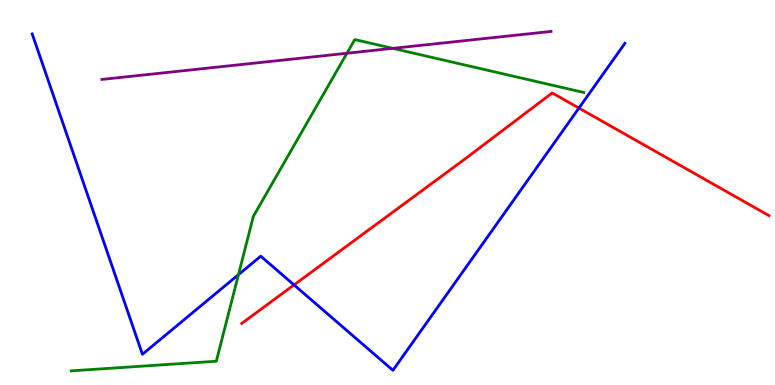[{'lines': ['blue', 'red'], 'intersections': [{'x': 3.79, 'y': 2.6}, {'x': 7.47, 'y': 7.19}]}, {'lines': ['green', 'red'], 'intersections': []}, {'lines': ['purple', 'red'], 'intersections': []}, {'lines': ['blue', 'green'], 'intersections': [{'x': 3.08, 'y': 2.87}]}, {'lines': ['blue', 'purple'], 'intersections': []}, {'lines': ['green', 'purple'], 'intersections': [{'x': 4.48, 'y': 8.62}, {'x': 5.07, 'y': 8.74}]}]